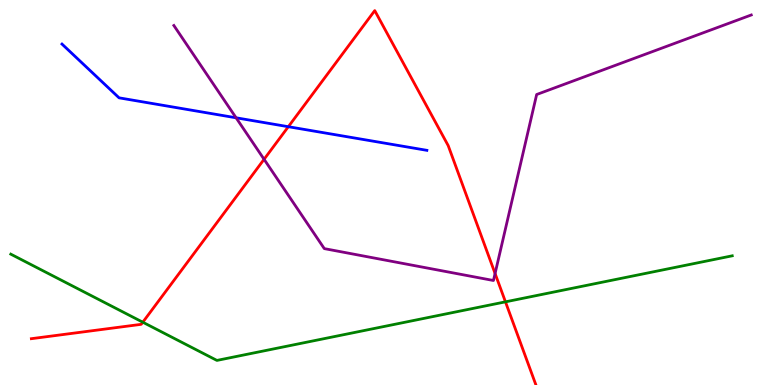[{'lines': ['blue', 'red'], 'intersections': [{'x': 3.72, 'y': 6.71}]}, {'lines': ['green', 'red'], 'intersections': [{'x': 1.84, 'y': 1.63}, {'x': 6.52, 'y': 2.16}]}, {'lines': ['purple', 'red'], 'intersections': [{'x': 3.41, 'y': 5.86}, {'x': 6.39, 'y': 2.9}]}, {'lines': ['blue', 'green'], 'intersections': []}, {'lines': ['blue', 'purple'], 'intersections': [{'x': 3.05, 'y': 6.94}]}, {'lines': ['green', 'purple'], 'intersections': []}]